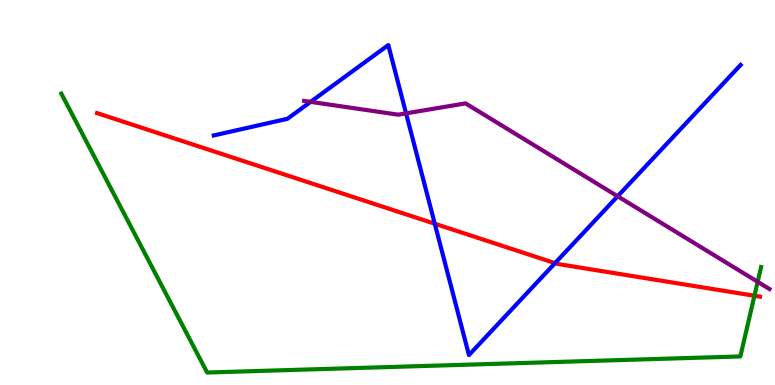[{'lines': ['blue', 'red'], 'intersections': [{'x': 5.61, 'y': 4.19}, {'x': 7.16, 'y': 3.17}]}, {'lines': ['green', 'red'], 'intersections': [{'x': 9.73, 'y': 2.32}]}, {'lines': ['purple', 'red'], 'intersections': []}, {'lines': ['blue', 'green'], 'intersections': []}, {'lines': ['blue', 'purple'], 'intersections': [{'x': 4.01, 'y': 7.35}, {'x': 5.24, 'y': 7.06}, {'x': 7.97, 'y': 4.9}]}, {'lines': ['green', 'purple'], 'intersections': [{'x': 9.78, 'y': 2.68}]}]